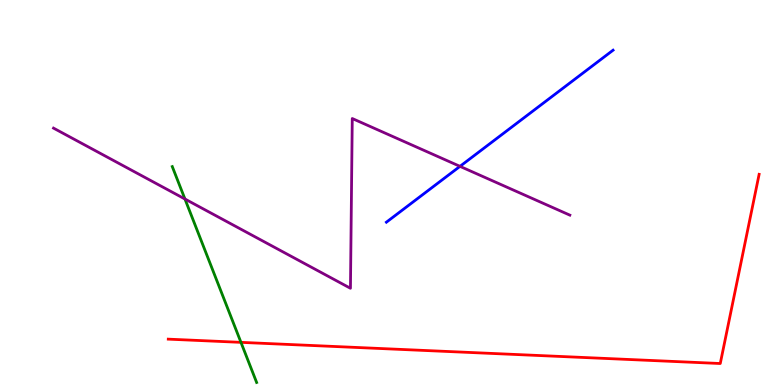[{'lines': ['blue', 'red'], 'intersections': []}, {'lines': ['green', 'red'], 'intersections': [{'x': 3.11, 'y': 1.11}]}, {'lines': ['purple', 'red'], 'intersections': []}, {'lines': ['blue', 'green'], 'intersections': []}, {'lines': ['blue', 'purple'], 'intersections': [{'x': 5.94, 'y': 5.68}]}, {'lines': ['green', 'purple'], 'intersections': [{'x': 2.39, 'y': 4.83}]}]